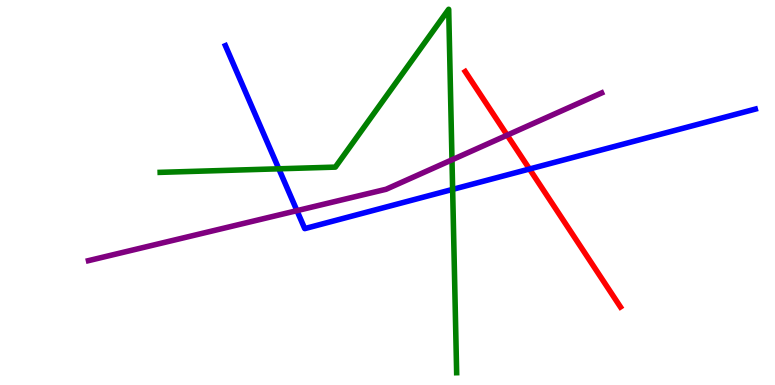[{'lines': ['blue', 'red'], 'intersections': [{'x': 6.83, 'y': 5.61}]}, {'lines': ['green', 'red'], 'intersections': []}, {'lines': ['purple', 'red'], 'intersections': [{'x': 6.54, 'y': 6.49}]}, {'lines': ['blue', 'green'], 'intersections': [{'x': 3.6, 'y': 5.62}, {'x': 5.84, 'y': 5.08}]}, {'lines': ['blue', 'purple'], 'intersections': [{'x': 3.83, 'y': 4.53}]}, {'lines': ['green', 'purple'], 'intersections': [{'x': 5.83, 'y': 5.85}]}]